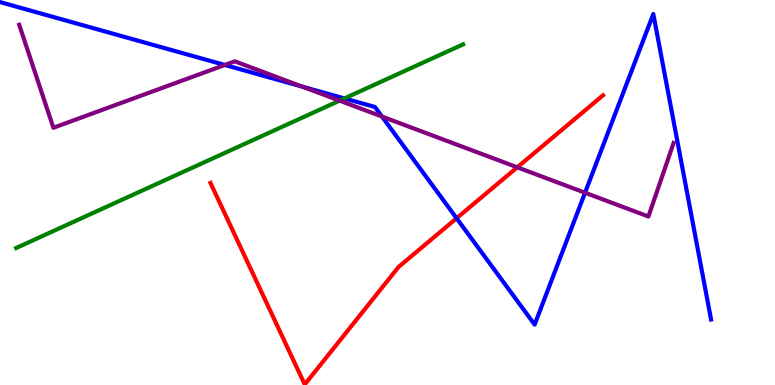[{'lines': ['blue', 'red'], 'intersections': [{'x': 5.89, 'y': 4.33}]}, {'lines': ['green', 'red'], 'intersections': []}, {'lines': ['purple', 'red'], 'intersections': [{'x': 6.67, 'y': 5.65}]}, {'lines': ['blue', 'green'], 'intersections': [{'x': 4.44, 'y': 7.44}]}, {'lines': ['blue', 'purple'], 'intersections': [{'x': 2.9, 'y': 8.31}, {'x': 3.9, 'y': 7.75}, {'x': 4.93, 'y': 6.97}, {'x': 7.55, 'y': 4.99}]}, {'lines': ['green', 'purple'], 'intersections': [{'x': 4.38, 'y': 7.39}]}]